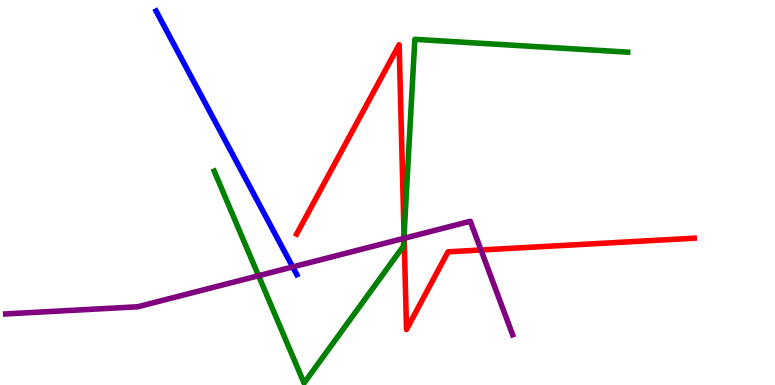[{'lines': ['blue', 'red'], 'intersections': []}, {'lines': ['green', 'red'], 'intersections': [{'x': 5.21, 'y': 3.89}]}, {'lines': ['purple', 'red'], 'intersections': [{'x': 5.21, 'y': 3.81}, {'x': 6.21, 'y': 3.51}]}, {'lines': ['blue', 'green'], 'intersections': []}, {'lines': ['blue', 'purple'], 'intersections': [{'x': 3.78, 'y': 3.07}]}, {'lines': ['green', 'purple'], 'intersections': [{'x': 3.34, 'y': 2.84}, {'x': 5.21, 'y': 3.81}]}]